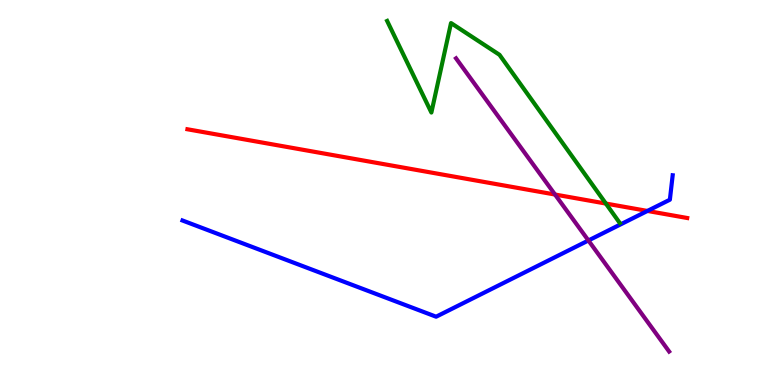[{'lines': ['blue', 'red'], 'intersections': [{'x': 8.35, 'y': 4.52}]}, {'lines': ['green', 'red'], 'intersections': [{'x': 7.82, 'y': 4.71}]}, {'lines': ['purple', 'red'], 'intersections': [{'x': 7.16, 'y': 4.95}]}, {'lines': ['blue', 'green'], 'intersections': []}, {'lines': ['blue', 'purple'], 'intersections': [{'x': 7.59, 'y': 3.75}]}, {'lines': ['green', 'purple'], 'intersections': []}]